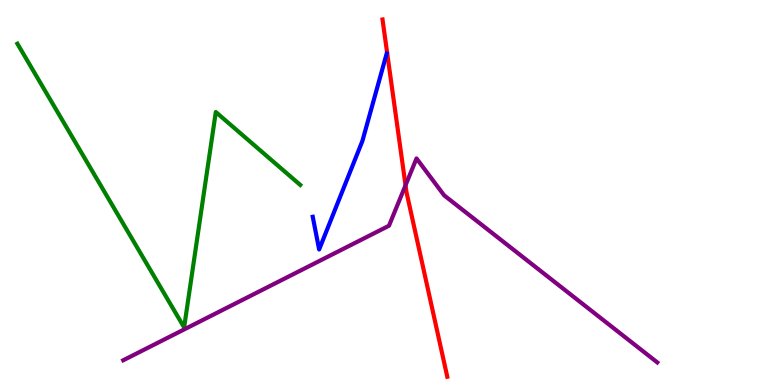[{'lines': ['blue', 'red'], 'intersections': []}, {'lines': ['green', 'red'], 'intersections': []}, {'lines': ['purple', 'red'], 'intersections': [{'x': 5.23, 'y': 5.19}]}, {'lines': ['blue', 'green'], 'intersections': []}, {'lines': ['blue', 'purple'], 'intersections': []}, {'lines': ['green', 'purple'], 'intersections': []}]